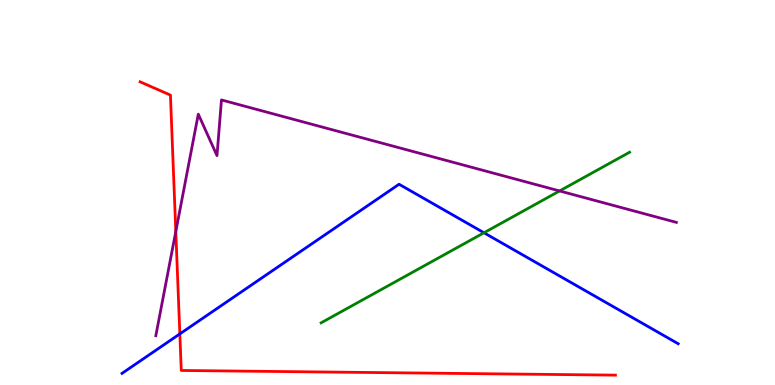[{'lines': ['blue', 'red'], 'intersections': [{'x': 2.32, 'y': 1.33}]}, {'lines': ['green', 'red'], 'intersections': []}, {'lines': ['purple', 'red'], 'intersections': [{'x': 2.27, 'y': 3.99}]}, {'lines': ['blue', 'green'], 'intersections': [{'x': 6.24, 'y': 3.95}]}, {'lines': ['blue', 'purple'], 'intersections': []}, {'lines': ['green', 'purple'], 'intersections': [{'x': 7.22, 'y': 5.04}]}]